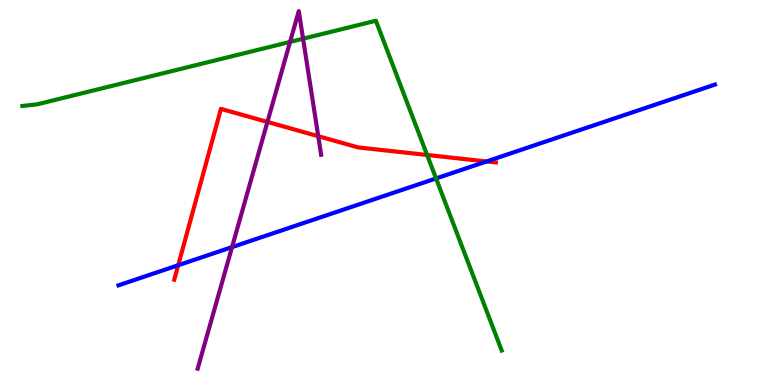[{'lines': ['blue', 'red'], 'intersections': [{'x': 2.3, 'y': 3.11}, {'x': 6.28, 'y': 5.81}]}, {'lines': ['green', 'red'], 'intersections': [{'x': 5.51, 'y': 5.97}]}, {'lines': ['purple', 'red'], 'intersections': [{'x': 3.45, 'y': 6.83}, {'x': 4.11, 'y': 6.46}]}, {'lines': ['blue', 'green'], 'intersections': [{'x': 5.63, 'y': 5.37}]}, {'lines': ['blue', 'purple'], 'intersections': [{'x': 2.99, 'y': 3.58}]}, {'lines': ['green', 'purple'], 'intersections': [{'x': 3.74, 'y': 8.91}, {'x': 3.91, 'y': 8.99}]}]